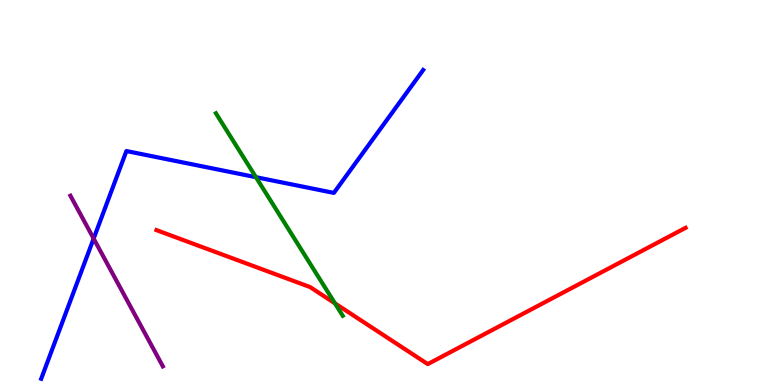[{'lines': ['blue', 'red'], 'intersections': []}, {'lines': ['green', 'red'], 'intersections': [{'x': 4.32, 'y': 2.12}]}, {'lines': ['purple', 'red'], 'intersections': []}, {'lines': ['blue', 'green'], 'intersections': [{'x': 3.3, 'y': 5.4}]}, {'lines': ['blue', 'purple'], 'intersections': [{'x': 1.21, 'y': 3.8}]}, {'lines': ['green', 'purple'], 'intersections': []}]